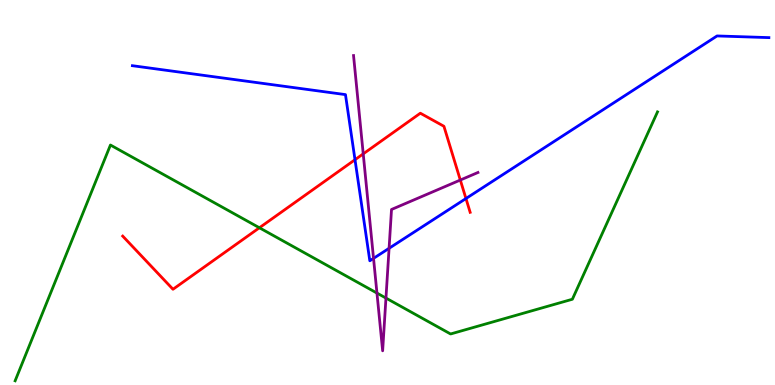[{'lines': ['blue', 'red'], 'intersections': [{'x': 4.58, 'y': 5.85}, {'x': 6.01, 'y': 4.84}]}, {'lines': ['green', 'red'], 'intersections': [{'x': 3.35, 'y': 4.08}]}, {'lines': ['purple', 'red'], 'intersections': [{'x': 4.69, 'y': 6.0}, {'x': 5.94, 'y': 5.32}]}, {'lines': ['blue', 'green'], 'intersections': []}, {'lines': ['blue', 'purple'], 'intersections': [{'x': 4.82, 'y': 3.29}, {'x': 5.02, 'y': 3.55}]}, {'lines': ['green', 'purple'], 'intersections': [{'x': 4.86, 'y': 2.39}, {'x': 4.98, 'y': 2.26}]}]